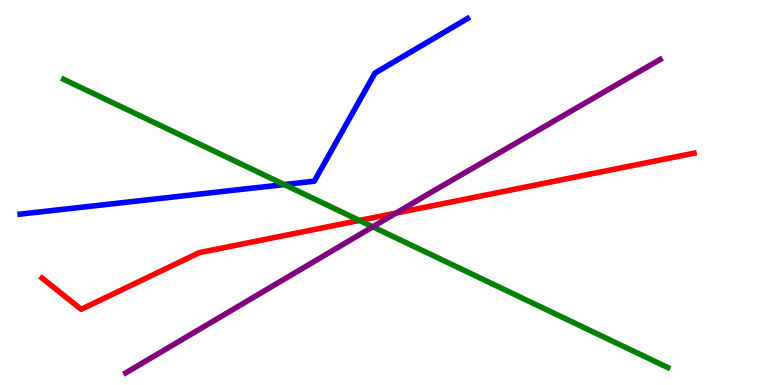[{'lines': ['blue', 'red'], 'intersections': []}, {'lines': ['green', 'red'], 'intersections': [{'x': 4.64, 'y': 4.27}]}, {'lines': ['purple', 'red'], 'intersections': [{'x': 5.11, 'y': 4.47}]}, {'lines': ['blue', 'green'], 'intersections': [{'x': 3.67, 'y': 5.21}]}, {'lines': ['blue', 'purple'], 'intersections': []}, {'lines': ['green', 'purple'], 'intersections': [{'x': 4.81, 'y': 4.11}]}]